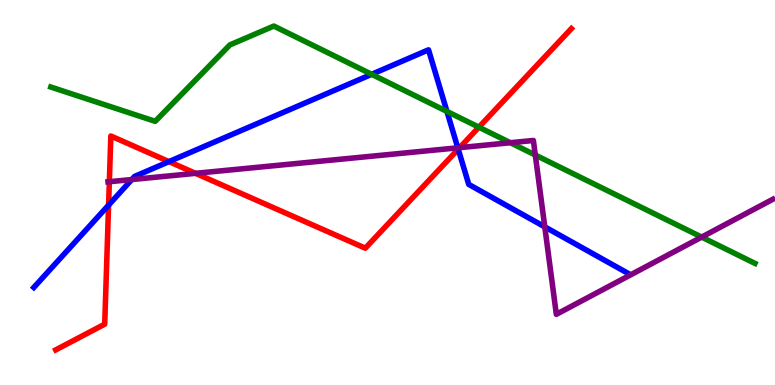[{'lines': ['blue', 'red'], 'intersections': [{'x': 1.4, 'y': 4.67}, {'x': 2.18, 'y': 5.8}, {'x': 5.91, 'y': 6.13}]}, {'lines': ['green', 'red'], 'intersections': [{'x': 6.18, 'y': 6.7}]}, {'lines': ['purple', 'red'], 'intersections': [{'x': 1.41, 'y': 5.28}, {'x': 2.52, 'y': 5.5}, {'x': 5.93, 'y': 6.17}]}, {'lines': ['blue', 'green'], 'intersections': [{'x': 4.8, 'y': 8.07}, {'x': 5.77, 'y': 7.11}]}, {'lines': ['blue', 'purple'], 'intersections': [{'x': 1.7, 'y': 5.34}, {'x': 5.91, 'y': 6.16}, {'x': 7.03, 'y': 4.11}]}, {'lines': ['green', 'purple'], 'intersections': [{'x': 6.58, 'y': 6.29}, {'x': 6.91, 'y': 5.97}, {'x': 9.05, 'y': 3.84}]}]